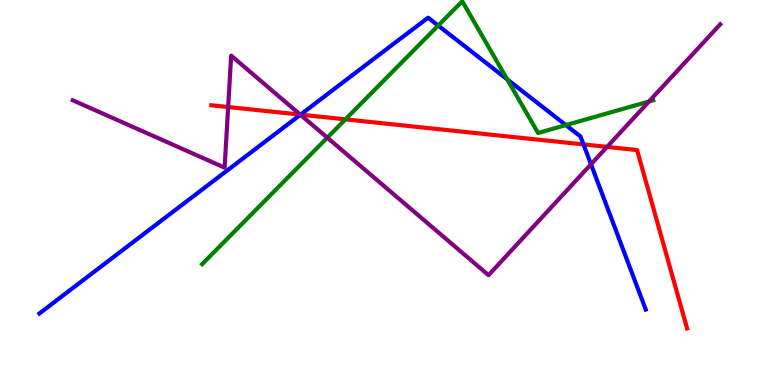[{'lines': ['blue', 'red'], 'intersections': [{'x': 3.88, 'y': 7.02}, {'x': 7.53, 'y': 6.25}]}, {'lines': ['green', 'red'], 'intersections': [{'x': 4.46, 'y': 6.9}]}, {'lines': ['purple', 'red'], 'intersections': [{'x': 2.94, 'y': 7.22}, {'x': 3.87, 'y': 7.02}, {'x': 7.83, 'y': 6.18}]}, {'lines': ['blue', 'green'], 'intersections': [{'x': 5.65, 'y': 9.34}, {'x': 6.54, 'y': 7.94}, {'x': 7.3, 'y': 6.75}]}, {'lines': ['blue', 'purple'], 'intersections': [{'x': 3.88, 'y': 7.02}, {'x': 7.63, 'y': 5.73}]}, {'lines': ['green', 'purple'], 'intersections': [{'x': 4.22, 'y': 6.42}, {'x': 8.37, 'y': 7.36}]}]